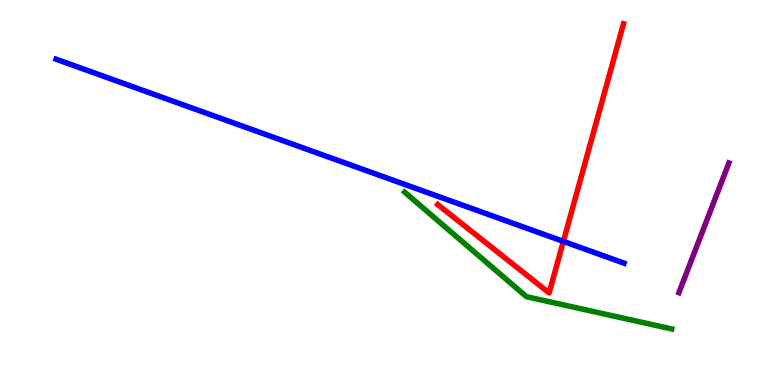[{'lines': ['blue', 'red'], 'intersections': [{'x': 7.27, 'y': 3.73}]}, {'lines': ['green', 'red'], 'intersections': []}, {'lines': ['purple', 'red'], 'intersections': []}, {'lines': ['blue', 'green'], 'intersections': []}, {'lines': ['blue', 'purple'], 'intersections': []}, {'lines': ['green', 'purple'], 'intersections': []}]